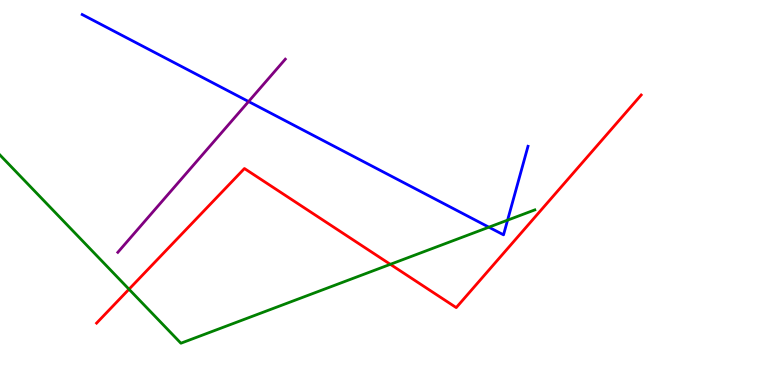[{'lines': ['blue', 'red'], 'intersections': []}, {'lines': ['green', 'red'], 'intersections': [{'x': 1.66, 'y': 2.49}, {'x': 5.04, 'y': 3.13}]}, {'lines': ['purple', 'red'], 'intersections': []}, {'lines': ['blue', 'green'], 'intersections': [{'x': 6.31, 'y': 4.1}, {'x': 6.55, 'y': 4.28}]}, {'lines': ['blue', 'purple'], 'intersections': [{'x': 3.21, 'y': 7.36}]}, {'lines': ['green', 'purple'], 'intersections': []}]